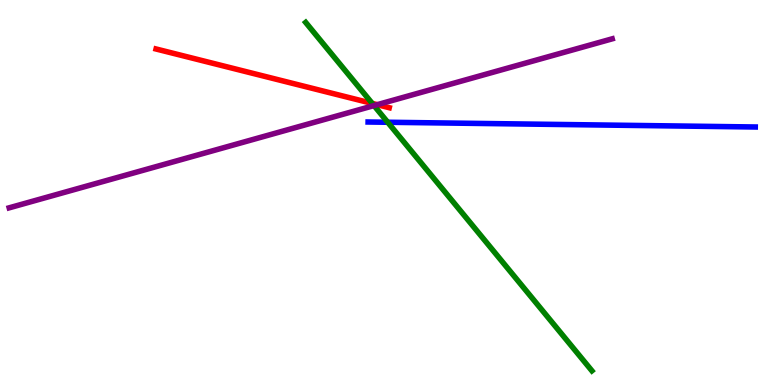[{'lines': ['blue', 'red'], 'intersections': []}, {'lines': ['green', 'red'], 'intersections': [{'x': 4.8, 'y': 7.31}]}, {'lines': ['purple', 'red'], 'intersections': [{'x': 4.87, 'y': 7.28}]}, {'lines': ['blue', 'green'], 'intersections': [{'x': 5.0, 'y': 6.82}]}, {'lines': ['blue', 'purple'], 'intersections': []}, {'lines': ['green', 'purple'], 'intersections': [{'x': 4.83, 'y': 7.26}]}]